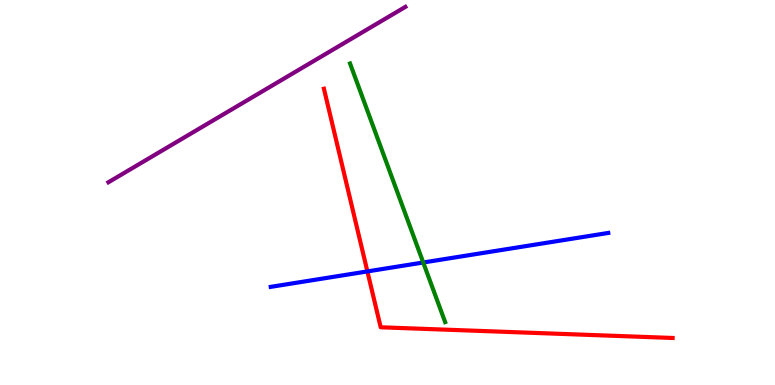[{'lines': ['blue', 'red'], 'intersections': [{'x': 4.74, 'y': 2.95}]}, {'lines': ['green', 'red'], 'intersections': []}, {'lines': ['purple', 'red'], 'intersections': []}, {'lines': ['blue', 'green'], 'intersections': [{'x': 5.46, 'y': 3.18}]}, {'lines': ['blue', 'purple'], 'intersections': []}, {'lines': ['green', 'purple'], 'intersections': []}]